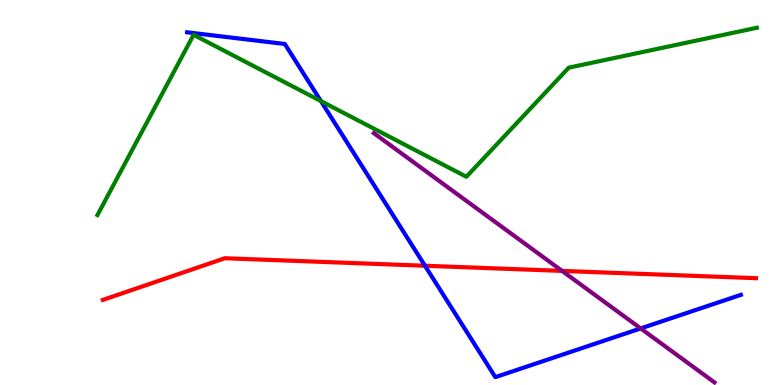[{'lines': ['blue', 'red'], 'intersections': [{'x': 5.48, 'y': 3.1}]}, {'lines': ['green', 'red'], 'intersections': []}, {'lines': ['purple', 'red'], 'intersections': [{'x': 7.25, 'y': 2.96}]}, {'lines': ['blue', 'green'], 'intersections': [{'x': 4.14, 'y': 7.37}]}, {'lines': ['blue', 'purple'], 'intersections': [{'x': 8.27, 'y': 1.47}]}, {'lines': ['green', 'purple'], 'intersections': []}]